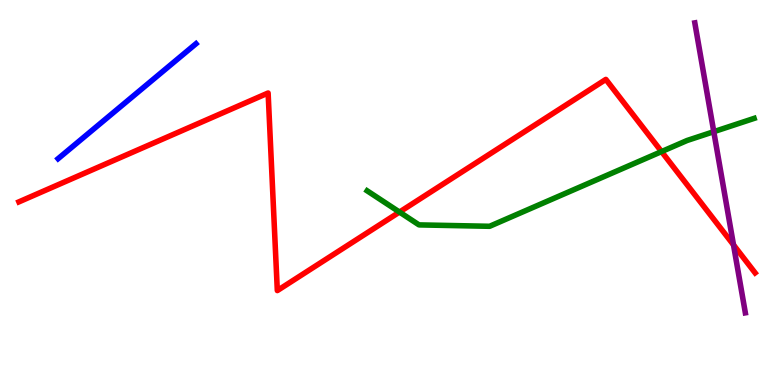[{'lines': ['blue', 'red'], 'intersections': []}, {'lines': ['green', 'red'], 'intersections': [{'x': 5.15, 'y': 4.49}, {'x': 8.54, 'y': 6.06}]}, {'lines': ['purple', 'red'], 'intersections': [{'x': 9.46, 'y': 3.64}]}, {'lines': ['blue', 'green'], 'intersections': []}, {'lines': ['blue', 'purple'], 'intersections': []}, {'lines': ['green', 'purple'], 'intersections': [{'x': 9.21, 'y': 6.58}]}]